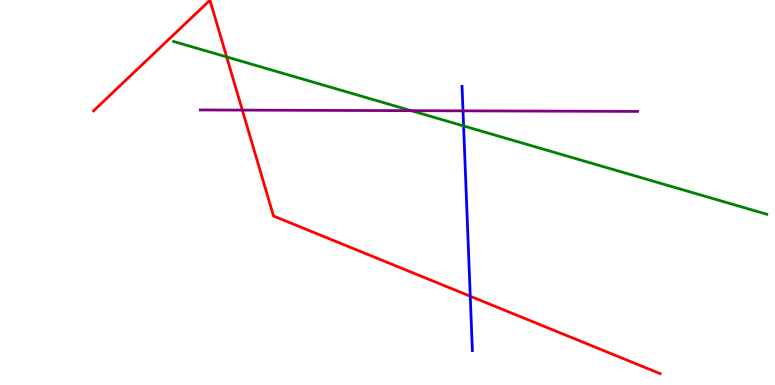[{'lines': ['blue', 'red'], 'intersections': [{'x': 6.07, 'y': 2.31}]}, {'lines': ['green', 'red'], 'intersections': [{'x': 2.92, 'y': 8.52}]}, {'lines': ['purple', 'red'], 'intersections': [{'x': 3.13, 'y': 7.14}]}, {'lines': ['blue', 'green'], 'intersections': [{'x': 5.98, 'y': 6.73}]}, {'lines': ['blue', 'purple'], 'intersections': [{'x': 5.97, 'y': 7.12}]}, {'lines': ['green', 'purple'], 'intersections': [{'x': 5.31, 'y': 7.13}]}]